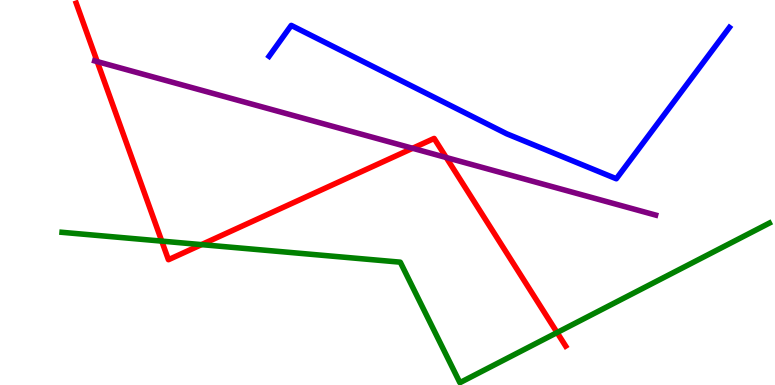[{'lines': ['blue', 'red'], 'intersections': []}, {'lines': ['green', 'red'], 'intersections': [{'x': 2.09, 'y': 3.74}, {'x': 2.6, 'y': 3.65}, {'x': 7.19, 'y': 1.36}]}, {'lines': ['purple', 'red'], 'intersections': [{'x': 1.25, 'y': 8.4}, {'x': 5.32, 'y': 6.15}, {'x': 5.76, 'y': 5.91}]}, {'lines': ['blue', 'green'], 'intersections': []}, {'lines': ['blue', 'purple'], 'intersections': []}, {'lines': ['green', 'purple'], 'intersections': []}]